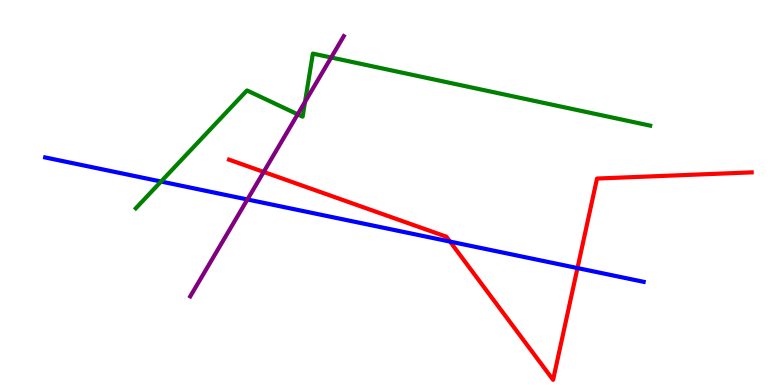[{'lines': ['blue', 'red'], 'intersections': [{'x': 5.81, 'y': 3.73}, {'x': 7.45, 'y': 3.04}]}, {'lines': ['green', 'red'], 'intersections': []}, {'lines': ['purple', 'red'], 'intersections': [{'x': 3.4, 'y': 5.53}]}, {'lines': ['blue', 'green'], 'intersections': [{'x': 2.08, 'y': 5.28}]}, {'lines': ['blue', 'purple'], 'intersections': [{'x': 3.19, 'y': 4.82}]}, {'lines': ['green', 'purple'], 'intersections': [{'x': 3.84, 'y': 7.03}, {'x': 3.94, 'y': 7.35}, {'x': 4.27, 'y': 8.51}]}]